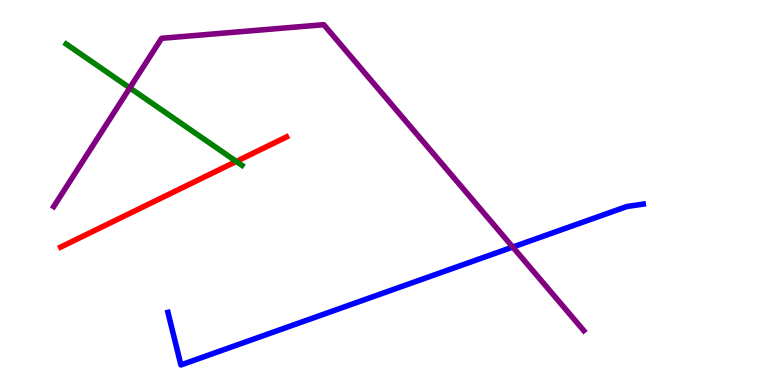[{'lines': ['blue', 'red'], 'intersections': []}, {'lines': ['green', 'red'], 'intersections': [{'x': 3.05, 'y': 5.81}]}, {'lines': ['purple', 'red'], 'intersections': []}, {'lines': ['blue', 'green'], 'intersections': []}, {'lines': ['blue', 'purple'], 'intersections': [{'x': 6.62, 'y': 3.58}]}, {'lines': ['green', 'purple'], 'intersections': [{'x': 1.67, 'y': 7.72}]}]